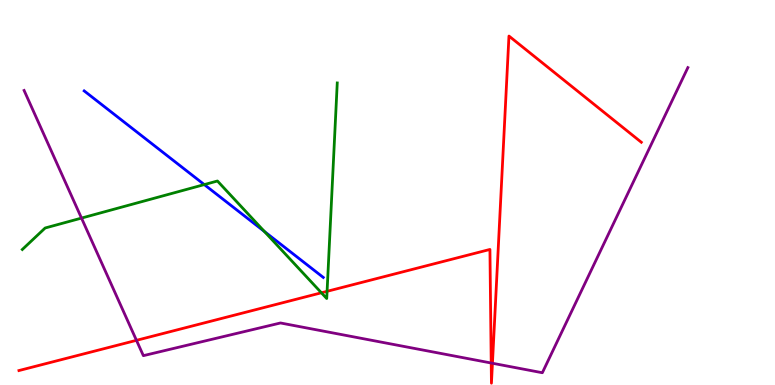[{'lines': ['blue', 'red'], 'intersections': []}, {'lines': ['green', 'red'], 'intersections': [{'x': 4.15, 'y': 2.4}, {'x': 4.22, 'y': 2.43}]}, {'lines': ['purple', 'red'], 'intersections': [{'x': 1.76, 'y': 1.16}, {'x': 6.34, 'y': 0.571}, {'x': 6.35, 'y': 0.565}]}, {'lines': ['blue', 'green'], 'intersections': [{'x': 2.64, 'y': 5.21}, {'x': 3.41, 'y': 3.99}]}, {'lines': ['blue', 'purple'], 'intersections': []}, {'lines': ['green', 'purple'], 'intersections': [{'x': 1.05, 'y': 4.34}]}]